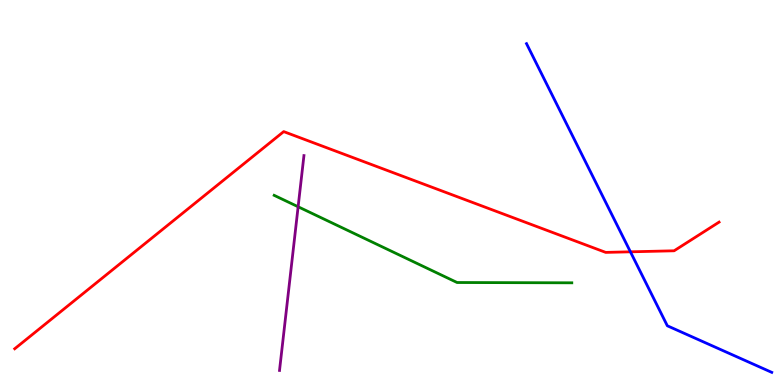[{'lines': ['blue', 'red'], 'intersections': [{'x': 8.13, 'y': 3.46}]}, {'lines': ['green', 'red'], 'intersections': []}, {'lines': ['purple', 'red'], 'intersections': []}, {'lines': ['blue', 'green'], 'intersections': []}, {'lines': ['blue', 'purple'], 'intersections': []}, {'lines': ['green', 'purple'], 'intersections': [{'x': 3.85, 'y': 4.63}]}]